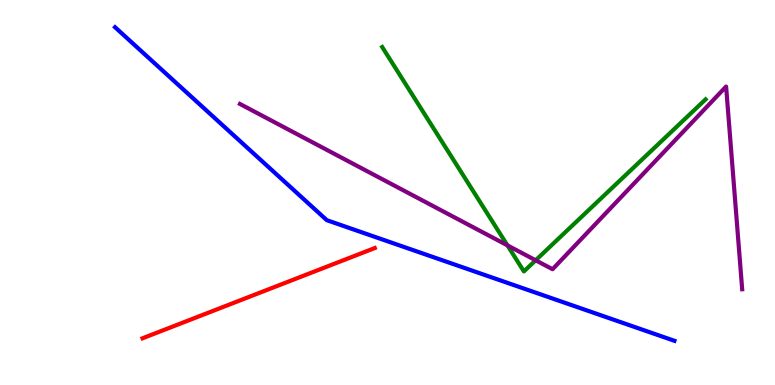[{'lines': ['blue', 'red'], 'intersections': []}, {'lines': ['green', 'red'], 'intersections': []}, {'lines': ['purple', 'red'], 'intersections': []}, {'lines': ['blue', 'green'], 'intersections': []}, {'lines': ['blue', 'purple'], 'intersections': []}, {'lines': ['green', 'purple'], 'intersections': [{'x': 6.55, 'y': 3.63}, {'x': 6.91, 'y': 3.24}]}]